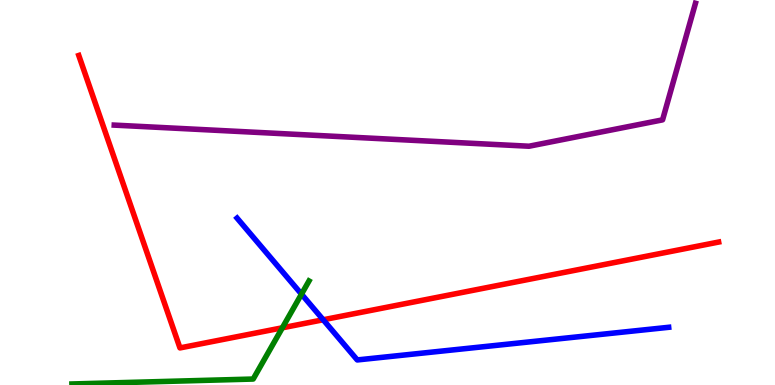[{'lines': ['blue', 'red'], 'intersections': [{'x': 4.17, 'y': 1.69}]}, {'lines': ['green', 'red'], 'intersections': [{'x': 3.64, 'y': 1.49}]}, {'lines': ['purple', 'red'], 'intersections': []}, {'lines': ['blue', 'green'], 'intersections': [{'x': 3.89, 'y': 2.36}]}, {'lines': ['blue', 'purple'], 'intersections': []}, {'lines': ['green', 'purple'], 'intersections': []}]